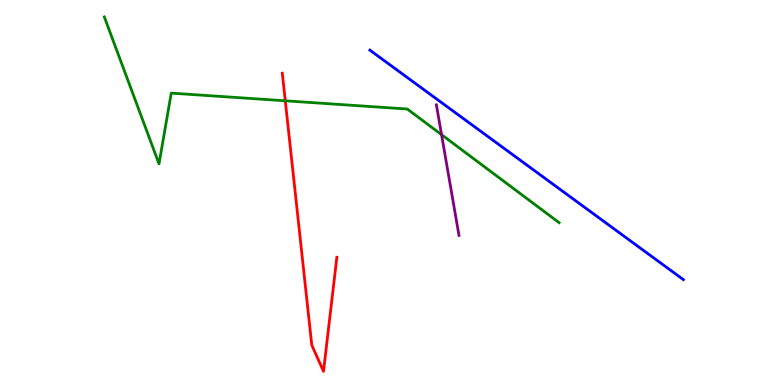[{'lines': ['blue', 'red'], 'intersections': []}, {'lines': ['green', 'red'], 'intersections': [{'x': 3.68, 'y': 7.38}]}, {'lines': ['purple', 'red'], 'intersections': []}, {'lines': ['blue', 'green'], 'intersections': []}, {'lines': ['blue', 'purple'], 'intersections': []}, {'lines': ['green', 'purple'], 'intersections': [{'x': 5.7, 'y': 6.5}]}]